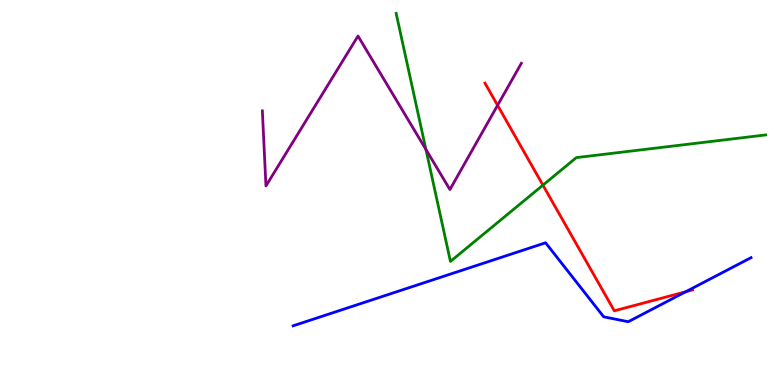[{'lines': ['blue', 'red'], 'intersections': [{'x': 8.85, 'y': 2.42}]}, {'lines': ['green', 'red'], 'intersections': [{'x': 7.01, 'y': 5.19}]}, {'lines': ['purple', 'red'], 'intersections': [{'x': 6.42, 'y': 7.26}]}, {'lines': ['blue', 'green'], 'intersections': []}, {'lines': ['blue', 'purple'], 'intersections': []}, {'lines': ['green', 'purple'], 'intersections': [{'x': 5.5, 'y': 6.12}]}]